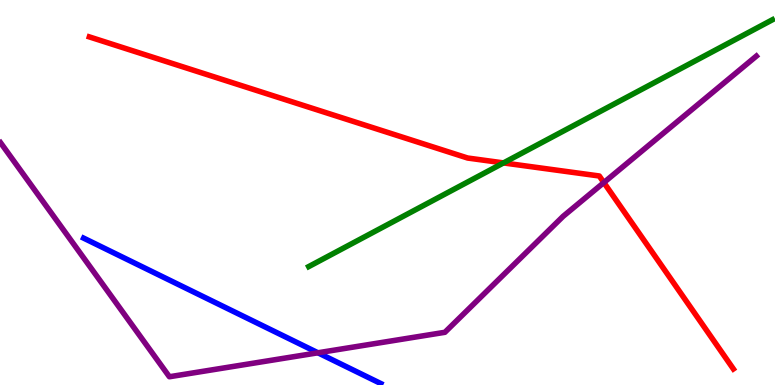[{'lines': ['blue', 'red'], 'intersections': []}, {'lines': ['green', 'red'], 'intersections': [{'x': 6.5, 'y': 5.77}]}, {'lines': ['purple', 'red'], 'intersections': [{'x': 7.79, 'y': 5.26}]}, {'lines': ['blue', 'green'], 'intersections': []}, {'lines': ['blue', 'purple'], 'intersections': [{'x': 4.1, 'y': 0.837}]}, {'lines': ['green', 'purple'], 'intersections': []}]